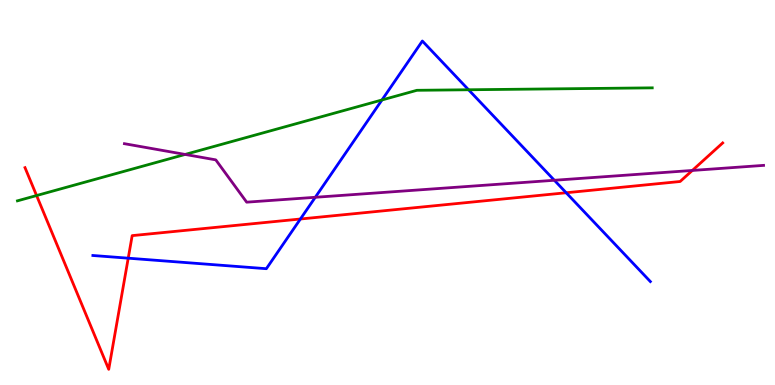[{'lines': ['blue', 'red'], 'intersections': [{'x': 1.65, 'y': 3.29}, {'x': 3.88, 'y': 4.31}, {'x': 7.31, 'y': 4.99}]}, {'lines': ['green', 'red'], 'intersections': [{'x': 0.472, 'y': 4.92}]}, {'lines': ['purple', 'red'], 'intersections': [{'x': 8.93, 'y': 5.57}]}, {'lines': ['blue', 'green'], 'intersections': [{'x': 4.93, 'y': 7.4}, {'x': 6.05, 'y': 7.67}]}, {'lines': ['blue', 'purple'], 'intersections': [{'x': 4.07, 'y': 4.88}, {'x': 7.15, 'y': 5.32}]}, {'lines': ['green', 'purple'], 'intersections': [{'x': 2.39, 'y': 5.99}]}]